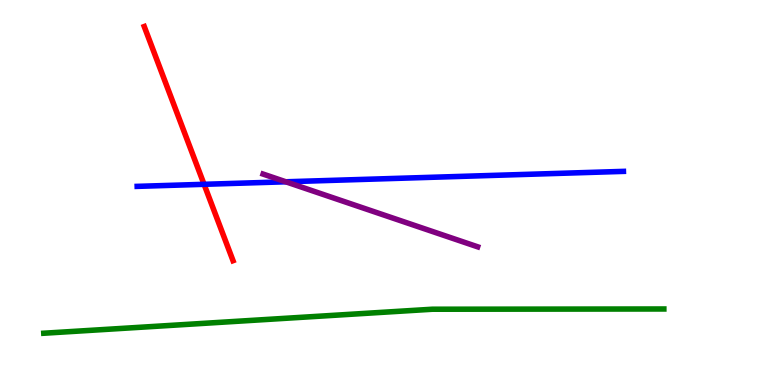[{'lines': ['blue', 'red'], 'intersections': [{'x': 2.63, 'y': 5.21}]}, {'lines': ['green', 'red'], 'intersections': []}, {'lines': ['purple', 'red'], 'intersections': []}, {'lines': ['blue', 'green'], 'intersections': []}, {'lines': ['blue', 'purple'], 'intersections': [{'x': 3.69, 'y': 5.28}]}, {'lines': ['green', 'purple'], 'intersections': []}]